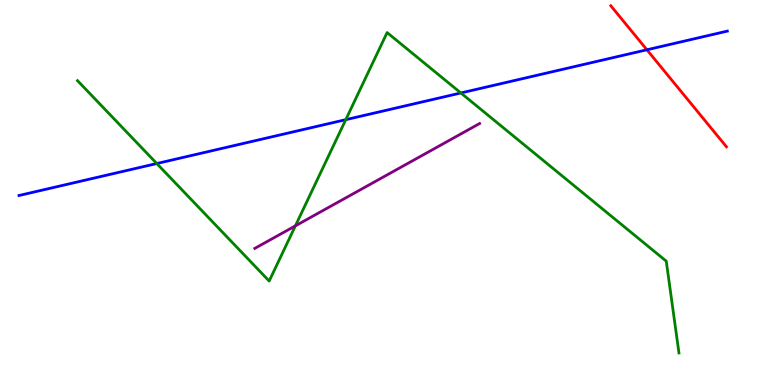[{'lines': ['blue', 'red'], 'intersections': [{'x': 8.35, 'y': 8.71}]}, {'lines': ['green', 'red'], 'intersections': []}, {'lines': ['purple', 'red'], 'intersections': []}, {'lines': ['blue', 'green'], 'intersections': [{'x': 2.02, 'y': 5.75}, {'x': 4.46, 'y': 6.89}, {'x': 5.95, 'y': 7.59}]}, {'lines': ['blue', 'purple'], 'intersections': []}, {'lines': ['green', 'purple'], 'intersections': [{'x': 3.81, 'y': 4.13}]}]